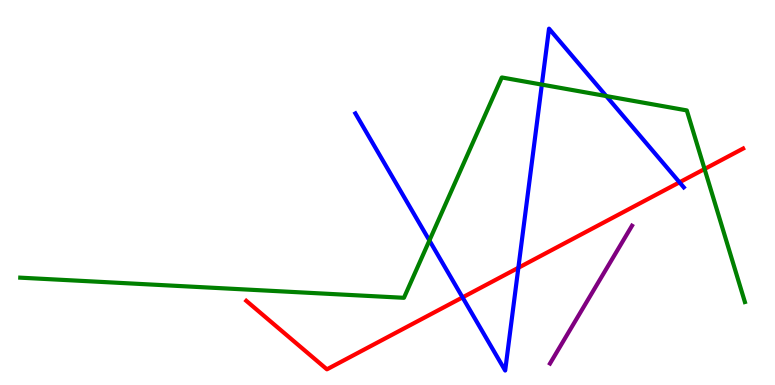[{'lines': ['blue', 'red'], 'intersections': [{'x': 5.97, 'y': 2.28}, {'x': 6.69, 'y': 3.04}, {'x': 8.77, 'y': 5.26}]}, {'lines': ['green', 'red'], 'intersections': [{'x': 9.09, 'y': 5.61}]}, {'lines': ['purple', 'red'], 'intersections': []}, {'lines': ['blue', 'green'], 'intersections': [{'x': 5.54, 'y': 3.75}, {'x': 6.99, 'y': 7.8}, {'x': 7.82, 'y': 7.5}]}, {'lines': ['blue', 'purple'], 'intersections': []}, {'lines': ['green', 'purple'], 'intersections': []}]